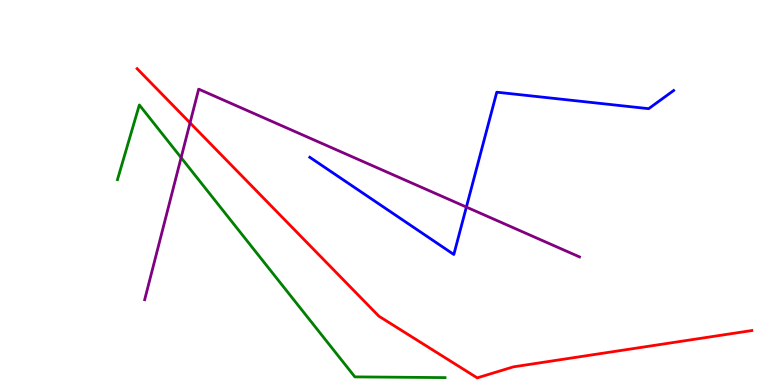[{'lines': ['blue', 'red'], 'intersections': []}, {'lines': ['green', 'red'], 'intersections': []}, {'lines': ['purple', 'red'], 'intersections': [{'x': 2.45, 'y': 6.81}]}, {'lines': ['blue', 'green'], 'intersections': []}, {'lines': ['blue', 'purple'], 'intersections': [{'x': 6.02, 'y': 4.62}]}, {'lines': ['green', 'purple'], 'intersections': [{'x': 2.34, 'y': 5.91}]}]